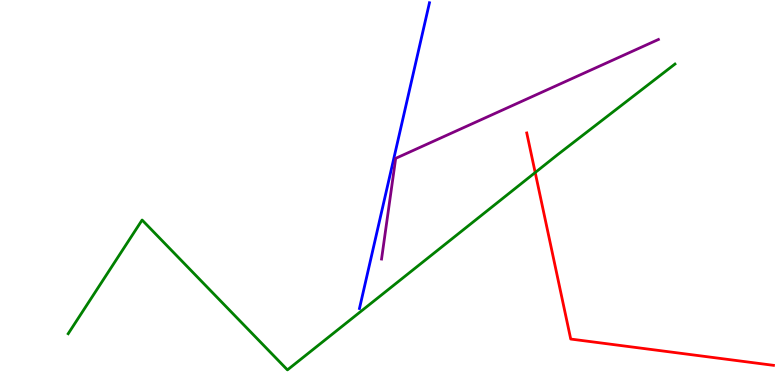[{'lines': ['blue', 'red'], 'intersections': []}, {'lines': ['green', 'red'], 'intersections': [{'x': 6.91, 'y': 5.52}]}, {'lines': ['purple', 'red'], 'intersections': []}, {'lines': ['blue', 'green'], 'intersections': []}, {'lines': ['blue', 'purple'], 'intersections': []}, {'lines': ['green', 'purple'], 'intersections': []}]